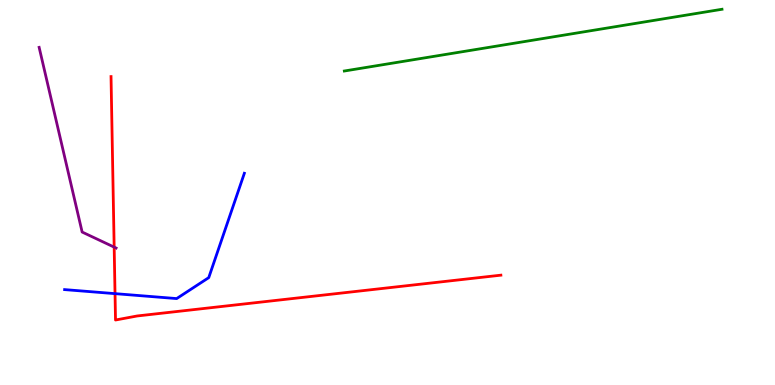[{'lines': ['blue', 'red'], 'intersections': [{'x': 1.48, 'y': 2.37}]}, {'lines': ['green', 'red'], 'intersections': []}, {'lines': ['purple', 'red'], 'intersections': [{'x': 1.47, 'y': 3.58}]}, {'lines': ['blue', 'green'], 'intersections': []}, {'lines': ['blue', 'purple'], 'intersections': []}, {'lines': ['green', 'purple'], 'intersections': []}]